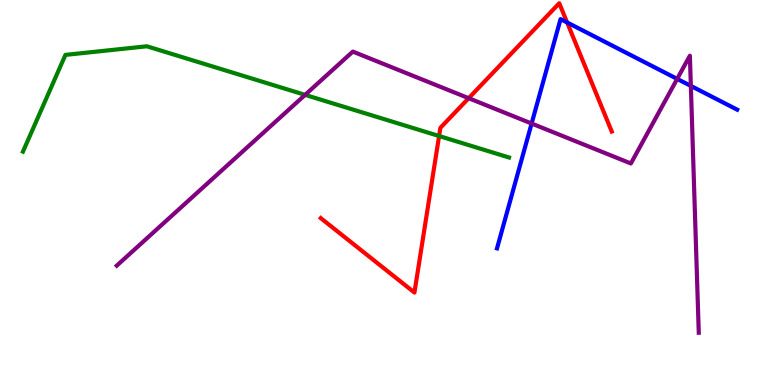[{'lines': ['blue', 'red'], 'intersections': [{'x': 7.32, 'y': 9.42}]}, {'lines': ['green', 'red'], 'intersections': [{'x': 5.67, 'y': 6.47}]}, {'lines': ['purple', 'red'], 'intersections': [{'x': 6.05, 'y': 7.45}]}, {'lines': ['blue', 'green'], 'intersections': []}, {'lines': ['blue', 'purple'], 'intersections': [{'x': 6.86, 'y': 6.79}, {'x': 8.74, 'y': 7.95}, {'x': 8.91, 'y': 7.77}]}, {'lines': ['green', 'purple'], 'intersections': [{'x': 3.94, 'y': 7.54}]}]